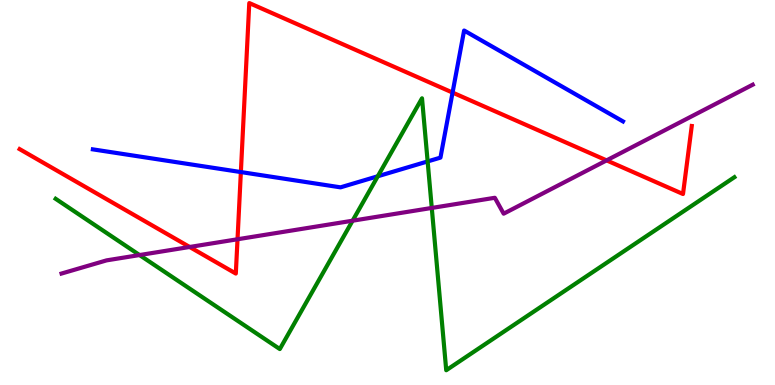[{'lines': ['blue', 'red'], 'intersections': [{'x': 3.11, 'y': 5.53}, {'x': 5.84, 'y': 7.6}]}, {'lines': ['green', 'red'], 'intersections': []}, {'lines': ['purple', 'red'], 'intersections': [{'x': 2.45, 'y': 3.58}, {'x': 3.06, 'y': 3.79}, {'x': 7.83, 'y': 5.83}]}, {'lines': ['blue', 'green'], 'intersections': [{'x': 4.87, 'y': 5.42}, {'x': 5.52, 'y': 5.81}]}, {'lines': ['blue', 'purple'], 'intersections': []}, {'lines': ['green', 'purple'], 'intersections': [{'x': 1.8, 'y': 3.38}, {'x': 4.55, 'y': 4.27}, {'x': 5.57, 'y': 4.6}]}]